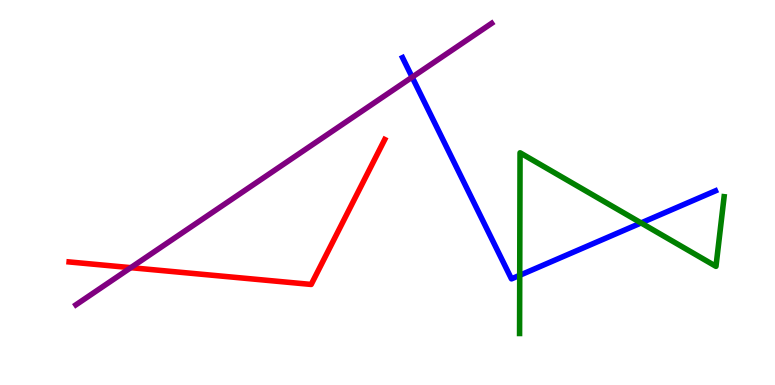[{'lines': ['blue', 'red'], 'intersections': []}, {'lines': ['green', 'red'], 'intersections': []}, {'lines': ['purple', 'red'], 'intersections': [{'x': 1.69, 'y': 3.05}]}, {'lines': ['blue', 'green'], 'intersections': [{'x': 6.71, 'y': 2.85}, {'x': 8.27, 'y': 4.21}]}, {'lines': ['blue', 'purple'], 'intersections': [{'x': 5.32, 'y': 8.0}]}, {'lines': ['green', 'purple'], 'intersections': []}]